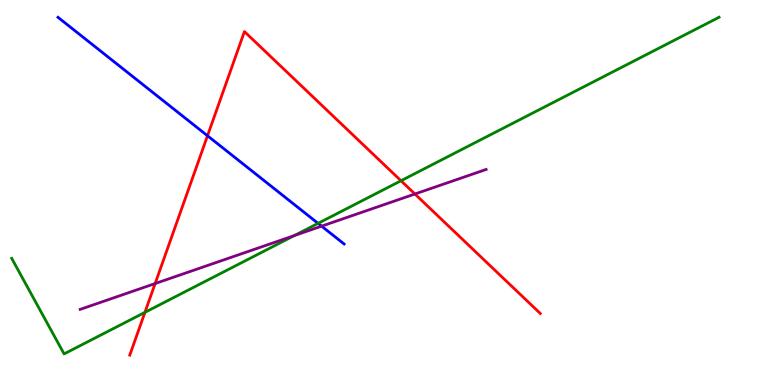[{'lines': ['blue', 'red'], 'intersections': [{'x': 2.68, 'y': 6.47}]}, {'lines': ['green', 'red'], 'intersections': [{'x': 1.87, 'y': 1.89}, {'x': 5.17, 'y': 5.31}]}, {'lines': ['purple', 'red'], 'intersections': [{'x': 2.0, 'y': 2.64}, {'x': 5.35, 'y': 4.96}]}, {'lines': ['blue', 'green'], 'intersections': [{'x': 4.1, 'y': 4.2}]}, {'lines': ['blue', 'purple'], 'intersections': [{'x': 4.15, 'y': 4.13}]}, {'lines': ['green', 'purple'], 'intersections': [{'x': 3.8, 'y': 3.88}]}]